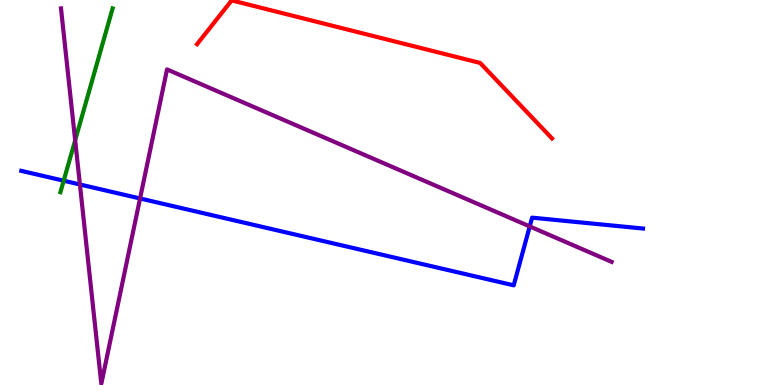[{'lines': ['blue', 'red'], 'intersections': []}, {'lines': ['green', 'red'], 'intersections': []}, {'lines': ['purple', 'red'], 'intersections': []}, {'lines': ['blue', 'green'], 'intersections': [{'x': 0.822, 'y': 5.31}]}, {'lines': ['blue', 'purple'], 'intersections': [{'x': 1.03, 'y': 5.21}, {'x': 1.81, 'y': 4.84}, {'x': 6.84, 'y': 4.12}]}, {'lines': ['green', 'purple'], 'intersections': [{'x': 0.97, 'y': 6.36}]}]